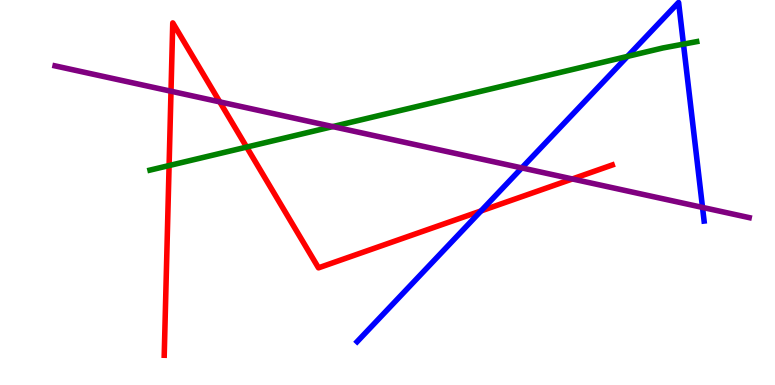[{'lines': ['blue', 'red'], 'intersections': [{'x': 6.21, 'y': 4.52}]}, {'lines': ['green', 'red'], 'intersections': [{'x': 2.18, 'y': 5.7}, {'x': 3.18, 'y': 6.18}]}, {'lines': ['purple', 'red'], 'intersections': [{'x': 2.21, 'y': 7.63}, {'x': 2.84, 'y': 7.35}, {'x': 7.39, 'y': 5.35}]}, {'lines': ['blue', 'green'], 'intersections': [{'x': 8.1, 'y': 8.54}, {'x': 8.82, 'y': 8.85}]}, {'lines': ['blue', 'purple'], 'intersections': [{'x': 6.73, 'y': 5.64}, {'x': 9.06, 'y': 4.61}]}, {'lines': ['green', 'purple'], 'intersections': [{'x': 4.29, 'y': 6.71}]}]